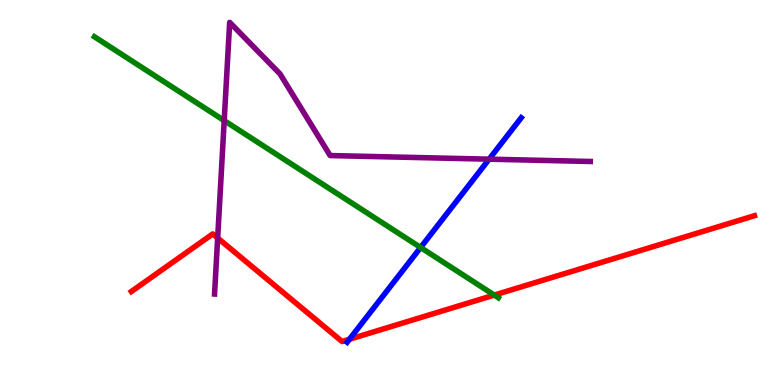[{'lines': ['blue', 'red'], 'intersections': [{'x': 4.51, 'y': 1.19}]}, {'lines': ['green', 'red'], 'intersections': [{'x': 6.38, 'y': 2.34}]}, {'lines': ['purple', 'red'], 'intersections': [{'x': 2.81, 'y': 3.82}]}, {'lines': ['blue', 'green'], 'intersections': [{'x': 5.43, 'y': 3.57}]}, {'lines': ['blue', 'purple'], 'intersections': [{'x': 6.31, 'y': 5.87}]}, {'lines': ['green', 'purple'], 'intersections': [{'x': 2.89, 'y': 6.87}]}]